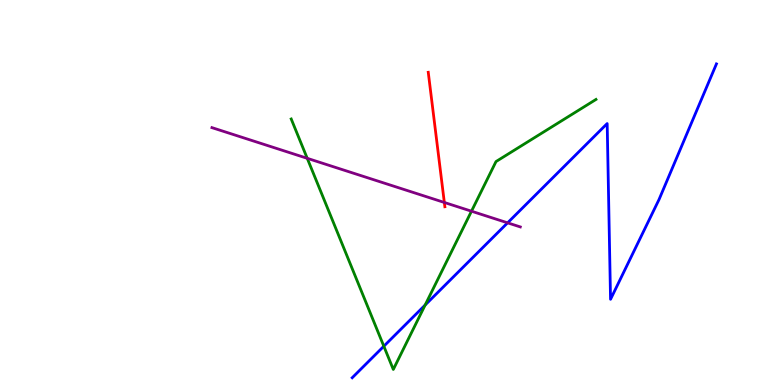[{'lines': ['blue', 'red'], 'intersections': []}, {'lines': ['green', 'red'], 'intersections': []}, {'lines': ['purple', 'red'], 'intersections': [{'x': 5.73, 'y': 4.74}]}, {'lines': ['blue', 'green'], 'intersections': [{'x': 4.95, 'y': 1.01}, {'x': 5.49, 'y': 2.08}]}, {'lines': ['blue', 'purple'], 'intersections': [{'x': 6.55, 'y': 4.21}]}, {'lines': ['green', 'purple'], 'intersections': [{'x': 3.96, 'y': 5.89}, {'x': 6.08, 'y': 4.51}]}]